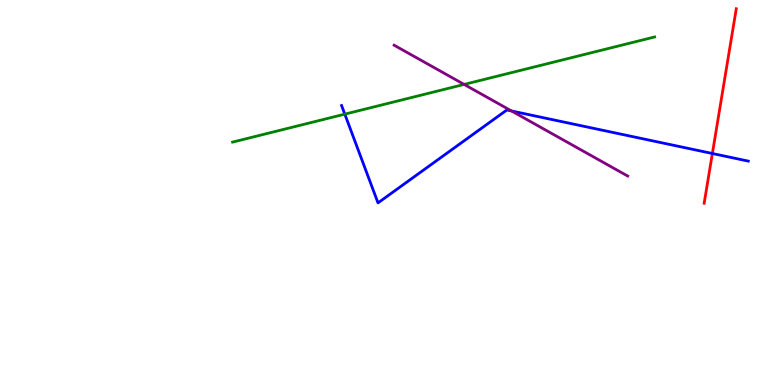[{'lines': ['blue', 'red'], 'intersections': [{'x': 9.19, 'y': 6.01}]}, {'lines': ['green', 'red'], 'intersections': []}, {'lines': ['purple', 'red'], 'intersections': []}, {'lines': ['blue', 'green'], 'intersections': [{'x': 4.45, 'y': 7.04}]}, {'lines': ['blue', 'purple'], 'intersections': [{'x': 6.6, 'y': 7.12}]}, {'lines': ['green', 'purple'], 'intersections': [{'x': 5.99, 'y': 7.81}]}]